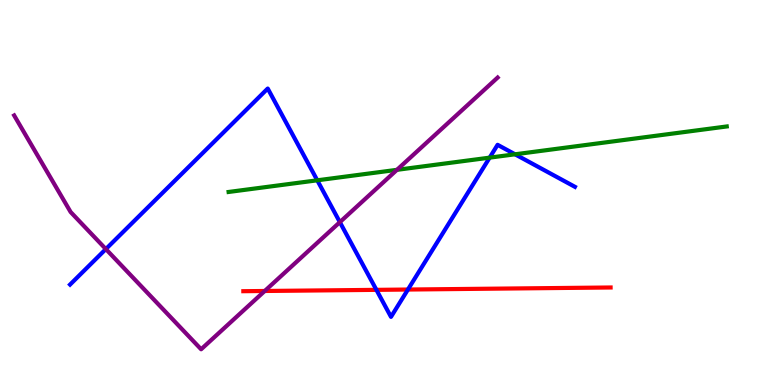[{'lines': ['blue', 'red'], 'intersections': [{'x': 4.86, 'y': 2.47}, {'x': 5.26, 'y': 2.48}]}, {'lines': ['green', 'red'], 'intersections': []}, {'lines': ['purple', 'red'], 'intersections': [{'x': 3.42, 'y': 2.44}]}, {'lines': ['blue', 'green'], 'intersections': [{'x': 4.09, 'y': 5.32}, {'x': 6.32, 'y': 5.91}, {'x': 6.65, 'y': 5.99}]}, {'lines': ['blue', 'purple'], 'intersections': [{'x': 1.37, 'y': 3.53}, {'x': 4.39, 'y': 4.23}]}, {'lines': ['green', 'purple'], 'intersections': [{'x': 5.12, 'y': 5.59}]}]